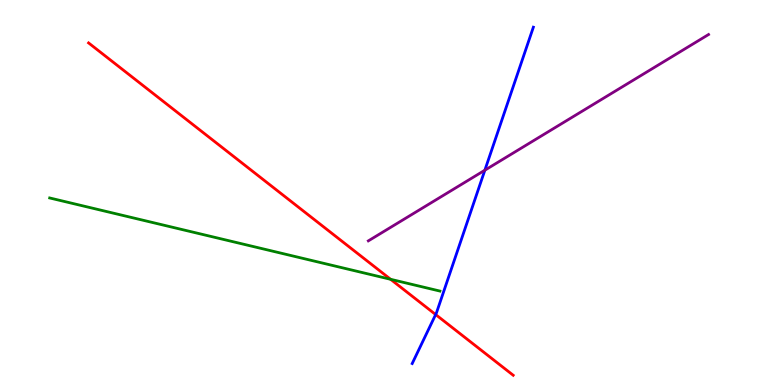[{'lines': ['blue', 'red'], 'intersections': [{'x': 5.62, 'y': 1.83}]}, {'lines': ['green', 'red'], 'intersections': [{'x': 5.04, 'y': 2.75}]}, {'lines': ['purple', 'red'], 'intersections': []}, {'lines': ['blue', 'green'], 'intersections': []}, {'lines': ['blue', 'purple'], 'intersections': [{'x': 6.26, 'y': 5.58}]}, {'lines': ['green', 'purple'], 'intersections': []}]